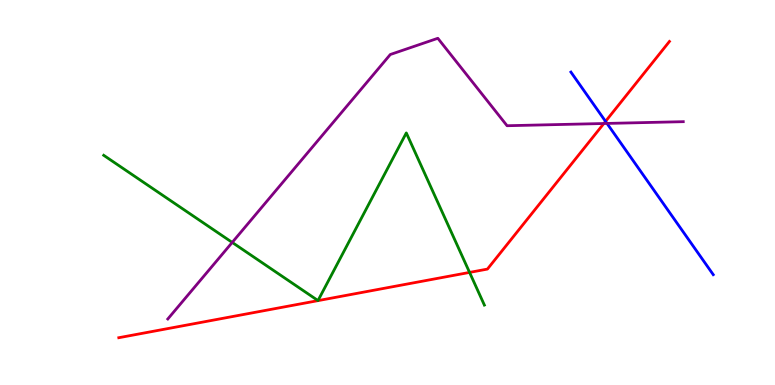[{'lines': ['blue', 'red'], 'intersections': [{'x': 7.81, 'y': 6.85}]}, {'lines': ['green', 'red'], 'intersections': [{'x': 6.06, 'y': 2.92}]}, {'lines': ['purple', 'red'], 'intersections': [{'x': 7.79, 'y': 6.79}]}, {'lines': ['blue', 'green'], 'intersections': []}, {'lines': ['blue', 'purple'], 'intersections': [{'x': 7.83, 'y': 6.79}]}, {'lines': ['green', 'purple'], 'intersections': [{'x': 3.0, 'y': 3.7}]}]